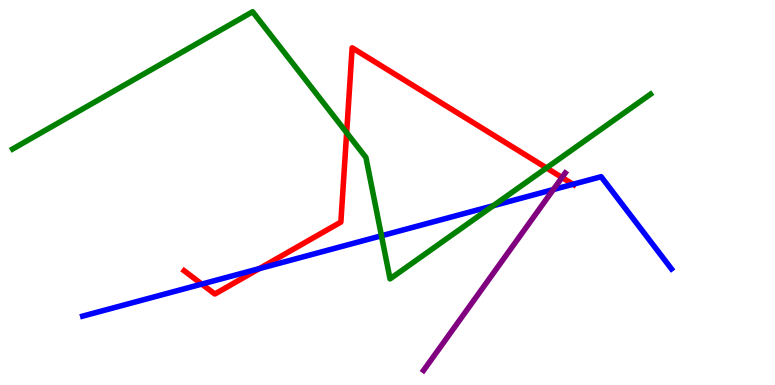[{'lines': ['blue', 'red'], 'intersections': [{'x': 2.6, 'y': 2.62}, {'x': 3.35, 'y': 3.02}, {'x': 7.39, 'y': 5.21}]}, {'lines': ['green', 'red'], 'intersections': [{'x': 4.47, 'y': 6.55}, {'x': 7.05, 'y': 5.64}]}, {'lines': ['purple', 'red'], 'intersections': [{'x': 7.25, 'y': 5.39}]}, {'lines': ['blue', 'green'], 'intersections': [{'x': 4.92, 'y': 3.88}, {'x': 6.36, 'y': 4.66}]}, {'lines': ['blue', 'purple'], 'intersections': [{'x': 7.14, 'y': 5.08}]}, {'lines': ['green', 'purple'], 'intersections': []}]